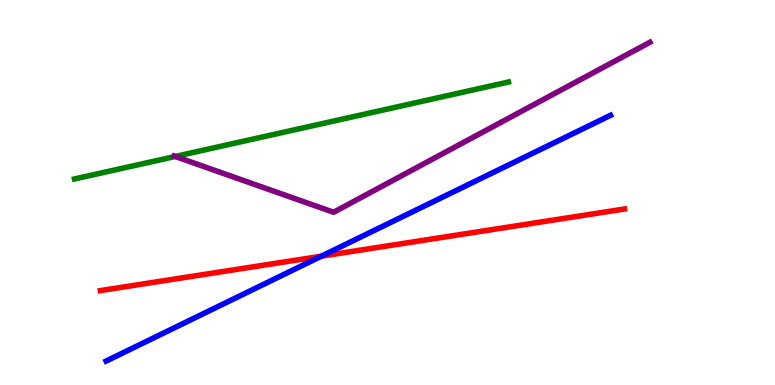[{'lines': ['blue', 'red'], 'intersections': [{'x': 4.15, 'y': 3.35}]}, {'lines': ['green', 'red'], 'intersections': []}, {'lines': ['purple', 'red'], 'intersections': []}, {'lines': ['blue', 'green'], 'intersections': []}, {'lines': ['blue', 'purple'], 'intersections': []}, {'lines': ['green', 'purple'], 'intersections': [{'x': 2.26, 'y': 5.94}]}]